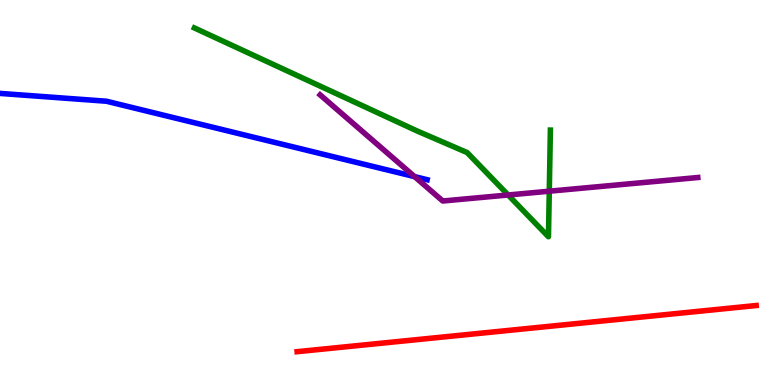[{'lines': ['blue', 'red'], 'intersections': []}, {'lines': ['green', 'red'], 'intersections': []}, {'lines': ['purple', 'red'], 'intersections': []}, {'lines': ['blue', 'green'], 'intersections': []}, {'lines': ['blue', 'purple'], 'intersections': [{'x': 5.35, 'y': 5.41}]}, {'lines': ['green', 'purple'], 'intersections': [{'x': 6.56, 'y': 4.94}, {'x': 7.09, 'y': 5.03}]}]